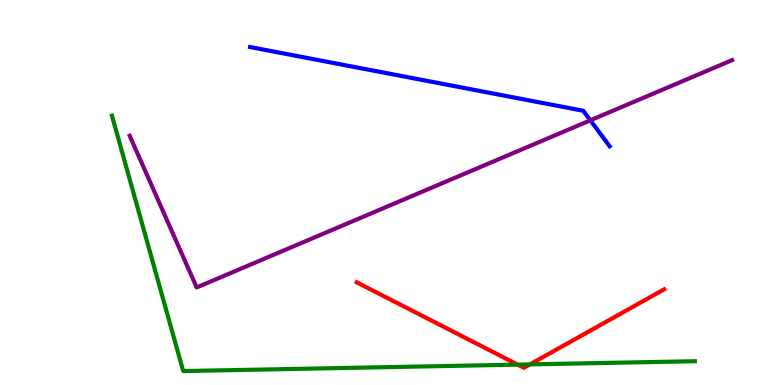[{'lines': ['blue', 'red'], 'intersections': []}, {'lines': ['green', 'red'], 'intersections': [{'x': 6.68, 'y': 0.529}, {'x': 6.84, 'y': 0.535}]}, {'lines': ['purple', 'red'], 'intersections': []}, {'lines': ['blue', 'green'], 'intersections': []}, {'lines': ['blue', 'purple'], 'intersections': [{'x': 7.62, 'y': 6.87}]}, {'lines': ['green', 'purple'], 'intersections': []}]